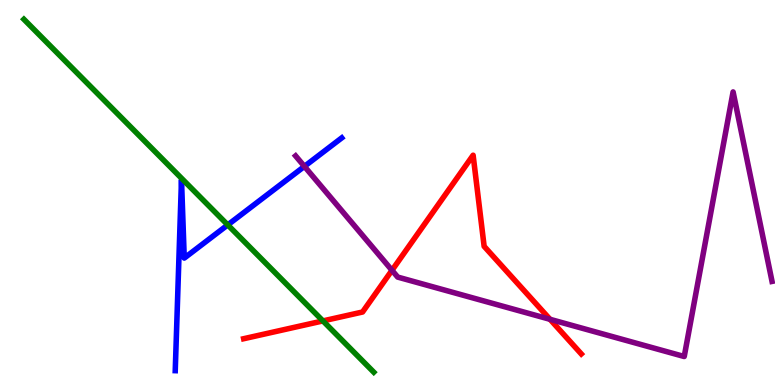[{'lines': ['blue', 'red'], 'intersections': []}, {'lines': ['green', 'red'], 'intersections': [{'x': 4.17, 'y': 1.66}]}, {'lines': ['purple', 'red'], 'intersections': [{'x': 5.06, 'y': 2.98}, {'x': 7.1, 'y': 1.71}]}, {'lines': ['blue', 'green'], 'intersections': [{'x': 2.94, 'y': 4.16}]}, {'lines': ['blue', 'purple'], 'intersections': [{'x': 3.93, 'y': 5.68}]}, {'lines': ['green', 'purple'], 'intersections': []}]